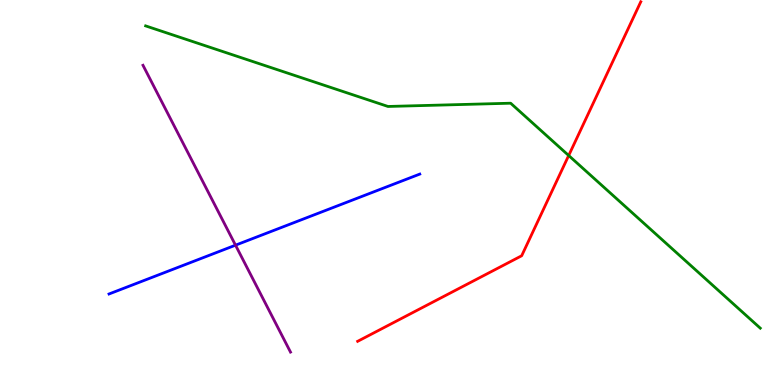[{'lines': ['blue', 'red'], 'intersections': []}, {'lines': ['green', 'red'], 'intersections': [{'x': 7.34, 'y': 5.96}]}, {'lines': ['purple', 'red'], 'intersections': []}, {'lines': ['blue', 'green'], 'intersections': []}, {'lines': ['blue', 'purple'], 'intersections': [{'x': 3.04, 'y': 3.63}]}, {'lines': ['green', 'purple'], 'intersections': []}]